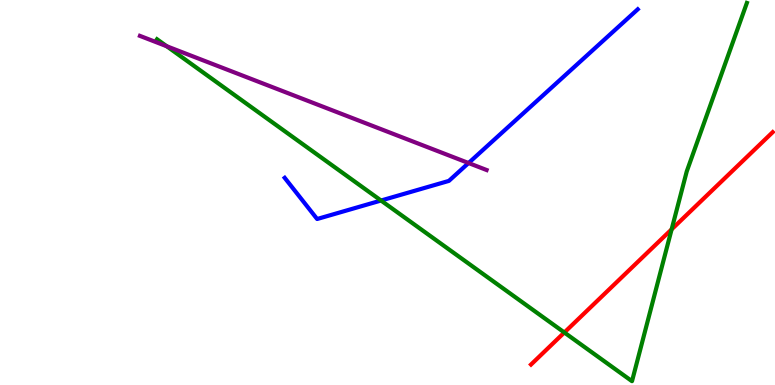[{'lines': ['blue', 'red'], 'intersections': []}, {'lines': ['green', 'red'], 'intersections': [{'x': 7.28, 'y': 1.36}, {'x': 8.67, 'y': 4.04}]}, {'lines': ['purple', 'red'], 'intersections': []}, {'lines': ['blue', 'green'], 'intersections': [{'x': 4.92, 'y': 4.79}]}, {'lines': ['blue', 'purple'], 'intersections': [{'x': 6.05, 'y': 5.77}]}, {'lines': ['green', 'purple'], 'intersections': [{'x': 2.15, 'y': 8.8}]}]